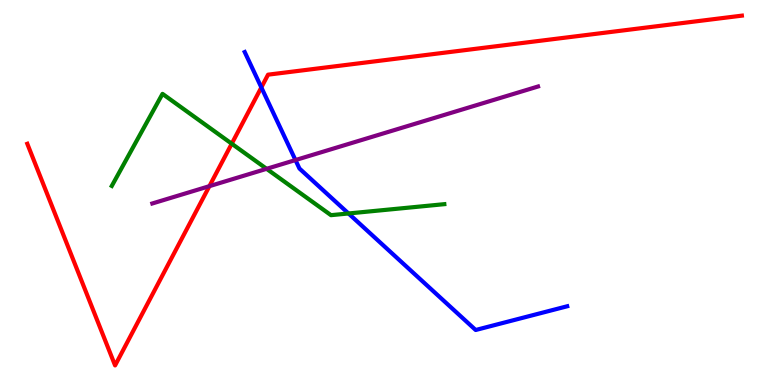[{'lines': ['blue', 'red'], 'intersections': [{'x': 3.37, 'y': 7.73}]}, {'lines': ['green', 'red'], 'intersections': [{'x': 2.99, 'y': 6.27}]}, {'lines': ['purple', 'red'], 'intersections': [{'x': 2.7, 'y': 5.16}]}, {'lines': ['blue', 'green'], 'intersections': [{'x': 4.5, 'y': 4.46}]}, {'lines': ['blue', 'purple'], 'intersections': [{'x': 3.81, 'y': 5.84}]}, {'lines': ['green', 'purple'], 'intersections': [{'x': 3.44, 'y': 5.62}]}]